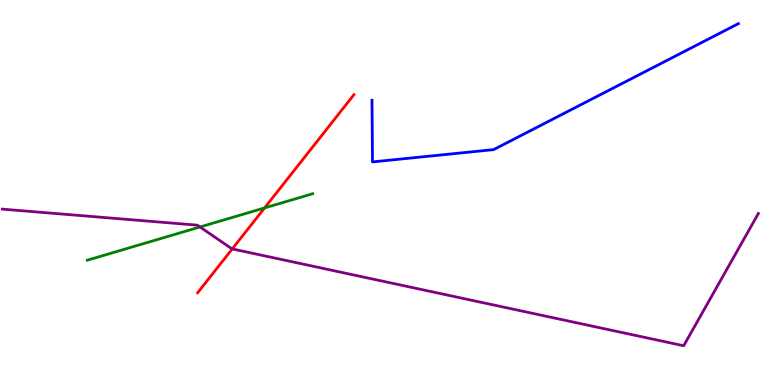[{'lines': ['blue', 'red'], 'intersections': []}, {'lines': ['green', 'red'], 'intersections': [{'x': 3.41, 'y': 4.6}]}, {'lines': ['purple', 'red'], 'intersections': [{'x': 3.0, 'y': 3.53}]}, {'lines': ['blue', 'green'], 'intersections': []}, {'lines': ['blue', 'purple'], 'intersections': []}, {'lines': ['green', 'purple'], 'intersections': [{'x': 2.58, 'y': 4.1}]}]